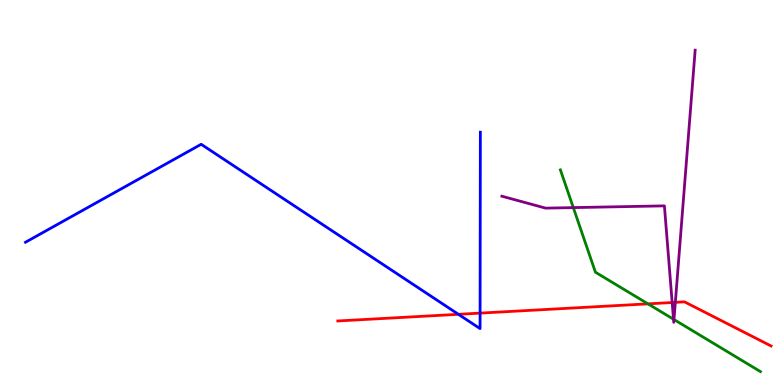[{'lines': ['blue', 'red'], 'intersections': [{'x': 5.92, 'y': 1.84}, {'x': 6.19, 'y': 1.87}]}, {'lines': ['green', 'red'], 'intersections': [{'x': 8.36, 'y': 2.11}]}, {'lines': ['purple', 'red'], 'intersections': [{'x': 8.67, 'y': 2.14}, {'x': 8.71, 'y': 2.15}]}, {'lines': ['blue', 'green'], 'intersections': []}, {'lines': ['blue', 'purple'], 'intersections': []}, {'lines': ['green', 'purple'], 'intersections': [{'x': 7.4, 'y': 4.61}, {'x': 8.69, 'y': 1.71}, {'x': 8.7, 'y': 1.7}]}]